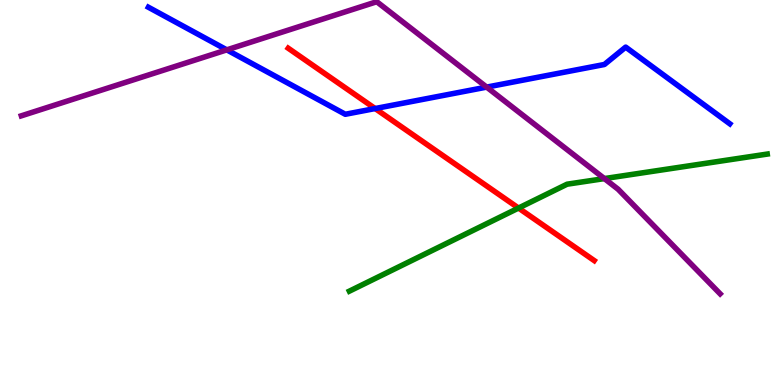[{'lines': ['blue', 'red'], 'intersections': [{'x': 4.84, 'y': 7.18}]}, {'lines': ['green', 'red'], 'intersections': [{'x': 6.69, 'y': 4.6}]}, {'lines': ['purple', 'red'], 'intersections': []}, {'lines': ['blue', 'green'], 'intersections': []}, {'lines': ['blue', 'purple'], 'intersections': [{'x': 2.93, 'y': 8.7}, {'x': 6.28, 'y': 7.74}]}, {'lines': ['green', 'purple'], 'intersections': [{'x': 7.8, 'y': 5.36}]}]